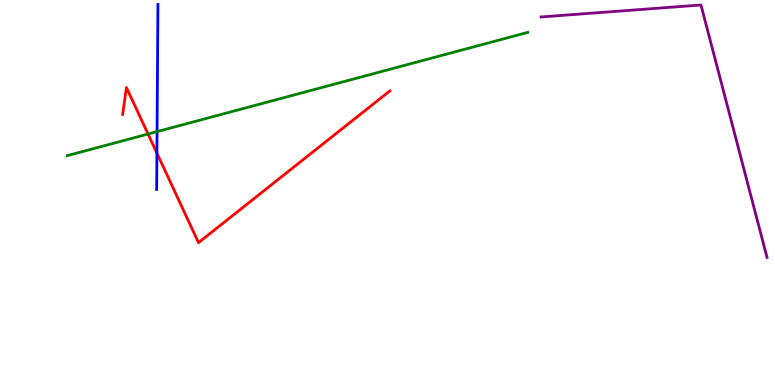[{'lines': ['blue', 'red'], 'intersections': [{'x': 2.02, 'y': 6.02}]}, {'lines': ['green', 'red'], 'intersections': [{'x': 1.91, 'y': 6.52}]}, {'lines': ['purple', 'red'], 'intersections': []}, {'lines': ['blue', 'green'], 'intersections': [{'x': 2.03, 'y': 6.58}]}, {'lines': ['blue', 'purple'], 'intersections': []}, {'lines': ['green', 'purple'], 'intersections': []}]